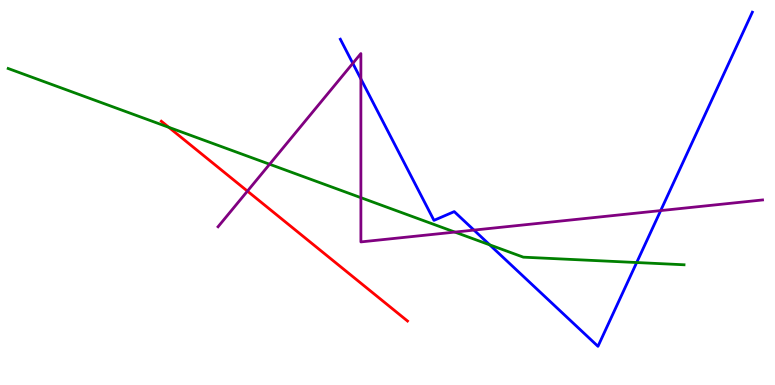[{'lines': ['blue', 'red'], 'intersections': []}, {'lines': ['green', 'red'], 'intersections': [{'x': 2.18, 'y': 6.69}]}, {'lines': ['purple', 'red'], 'intersections': [{'x': 3.19, 'y': 5.04}]}, {'lines': ['blue', 'green'], 'intersections': [{'x': 6.32, 'y': 3.64}, {'x': 8.22, 'y': 3.18}]}, {'lines': ['blue', 'purple'], 'intersections': [{'x': 4.55, 'y': 8.35}, {'x': 4.66, 'y': 7.95}, {'x': 6.12, 'y': 4.02}, {'x': 8.52, 'y': 4.53}]}, {'lines': ['green', 'purple'], 'intersections': [{'x': 3.48, 'y': 5.73}, {'x': 4.66, 'y': 4.87}, {'x': 5.87, 'y': 3.97}]}]